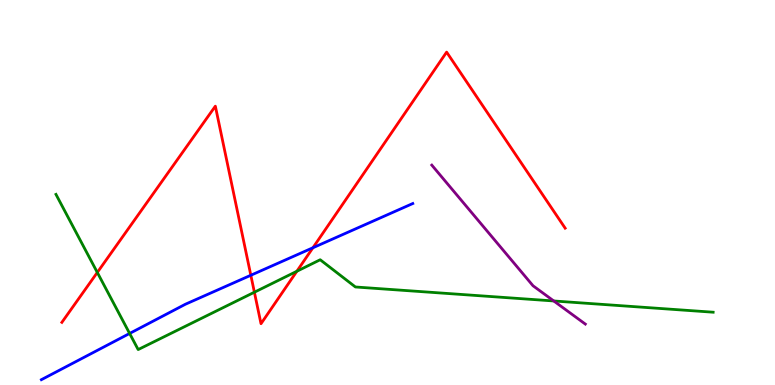[{'lines': ['blue', 'red'], 'intersections': [{'x': 3.24, 'y': 2.85}, {'x': 4.04, 'y': 3.56}]}, {'lines': ['green', 'red'], 'intersections': [{'x': 1.26, 'y': 2.92}, {'x': 3.28, 'y': 2.41}, {'x': 3.83, 'y': 2.95}]}, {'lines': ['purple', 'red'], 'intersections': []}, {'lines': ['blue', 'green'], 'intersections': [{'x': 1.67, 'y': 1.34}]}, {'lines': ['blue', 'purple'], 'intersections': []}, {'lines': ['green', 'purple'], 'intersections': [{'x': 7.15, 'y': 2.18}]}]